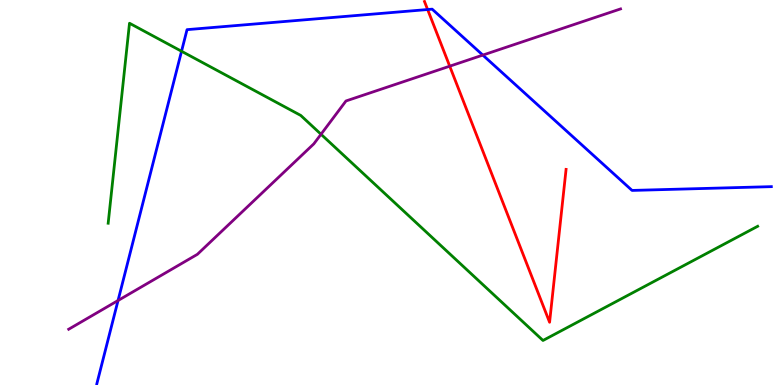[{'lines': ['blue', 'red'], 'intersections': [{'x': 5.52, 'y': 9.75}]}, {'lines': ['green', 'red'], 'intersections': []}, {'lines': ['purple', 'red'], 'intersections': [{'x': 5.8, 'y': 8.28}]}, {'lines': ['blue', 'green'], 'intersections': [{'x': 2.34, 'y': 8.67}]}, {'lines': ['blue', 'purple'], 'intersections': [{'x': 1.52, 'y': 2.19}, {'x': 6.23, 'y': 8.57}]}, {'lines': ['green', 'purple'], 'intersections': [{'x': 4.14, 'y': 6.51}]}]